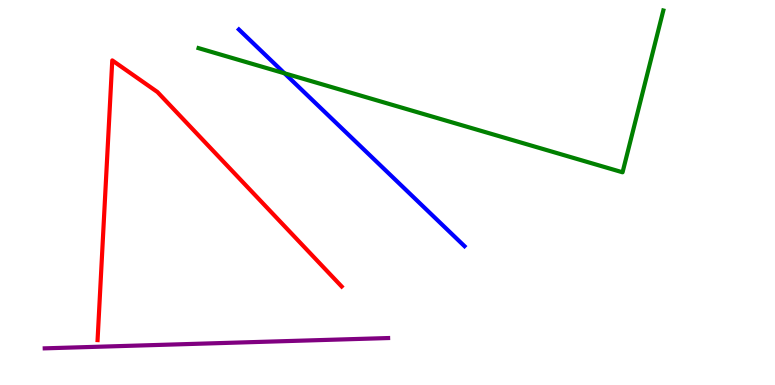[{'lines': ['blue', 'red'], 'intersections': []}, {'lines': ['green', 'red'], 'intersections': []}, {'lines': ['purple', 'red'], 'intersections': []}, {'lines': ['blue', 'green'], 'intersections': [{'x': 3.67, 'y': 8.1}]}, {'lines': ['blue', 'purple'], 'intersections': []}, {'lines': ['green', 'purple'], 'intersections': []}]